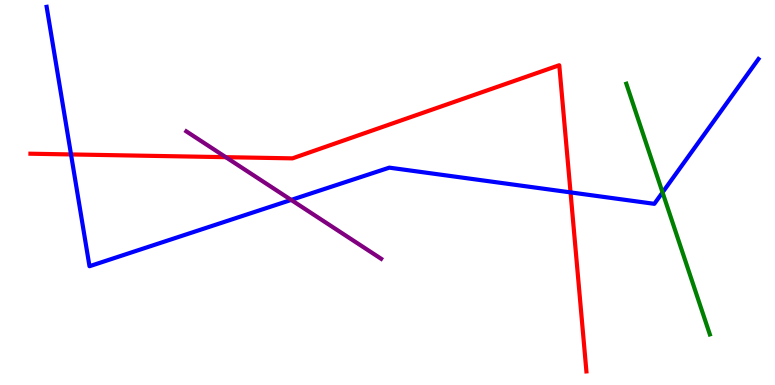[{'lines': ['blue', 'red'], 'intersections': [{'x': 0.916, 'y': 5.99}, {'x': 7.36, 'y': 5.0}]}, {'lines': ['green', 'red'], 'intersections': []}, {'lines': ['purple', 'red'], 'intersections': [{'x': 2.91, 'y': 5.92}]}, {'lines': ['blue', 'green'], 'intersections': [{'x': 8.55, 'y': 5.0}]}, {'lines': ['blue', 'purple'], 'intersections': [{'x': 3.76, 'y': 4.81}]}, {'lines': ['green', 'purple'], 'intersections': []}]